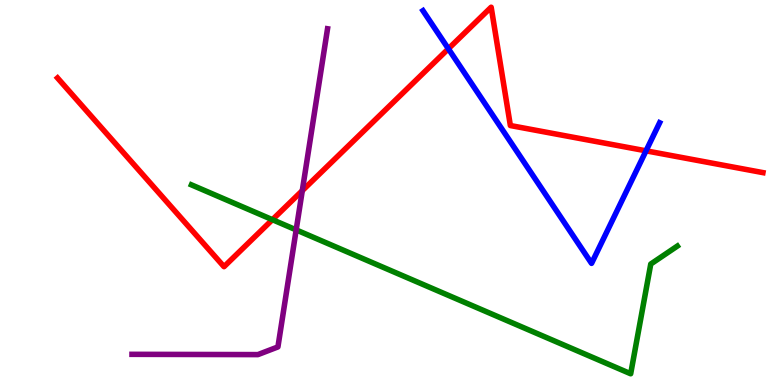[{'lines': ['blue', 'red'], 'intersections': [{'x': 5.79, 'y': 8.73}, {'x': 8.34, 'y': 6.08}]}, {'lines': ['green', 'red'], 'intersections': [{'x': 3.51, 'y': 4.29}]}, {'lines': ['purple', 'red'], 'intersections': [{'x': 3.9, 'y': 5.05}]}, {'lines': ['blue', 'green'], 'intersections': []}, {'lines': ['blue', 'purple'], 'intersections': []}, {'lines': ['green', 'purple'], 'intersections': [{'x': 3.82, 'y': 4.03}]}]